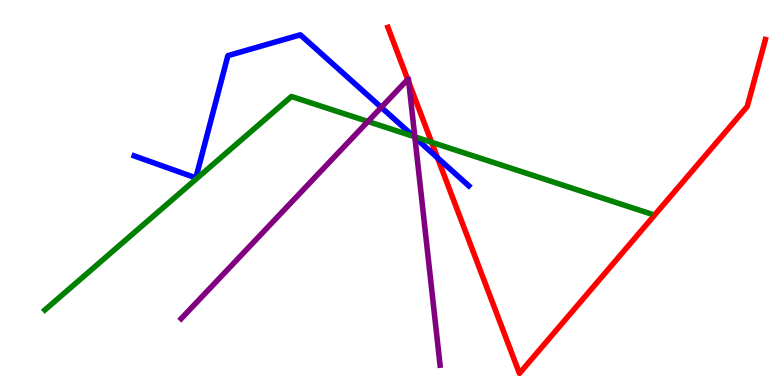[{'lines': ['blue', 'red'], 'intersections': [{'x': 5.65, 'y': 5.9}]}, {'lines': ['green', 'red'], 'intersections': [{'x': 5.57, 'y': 6.3}]}, {'lines': ['purple', 'red'], 'intersections': [{'x': 5.26, 'y': 7.94}, {'x': 5.27, 'y': 7.86}]}, {'lines': ['blue', 'green'], 'intersections': [{'x': 5.34, 'y': 6.46}]}, {'lines': ['blue', 'purple'], 'intersections': [{'x': 4.92, 'y': 7.21}, {'x': 5.35, 'y': 6.43}]}, {'lines': ['green', 'purple'], 'intersections': [{'x': 4.75, 'y': 6.84}, {'x': 5.35, 'y': 6.45}]}]